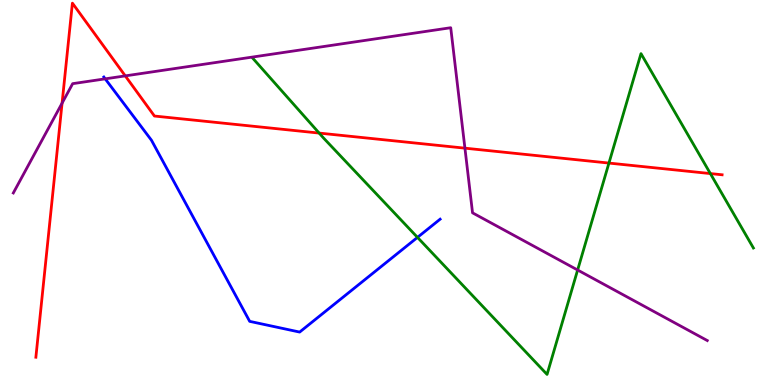[{'lines': ['blue', 'red'], 'intersections': []}, {'lines': ['green', 'red'], 'intersections': [{'x': 4.12, 'y': 6.54}, {'x': 7.86, 'y': 5.76}, {'x': 9.17, 'y': 5.49}]}, {'lines': ['purple', 'red'], 'intersections': [{'x': 0.801, 'y': 7.32}, {'x': 1.62, 'y': 8.03}, {'x': 6.0, 'y': 6.15}]}, {'lines': ['blue', 'green'], 'intersections': [{'x': 5.39, 'y': 3.83}]}, {'lines': ['blue', 'purple'], 'intersections': [{'x': 1.36, 'y': 7.95}]}, {'lines': ['green', 'purple'], 'intersections': [{'x': 7.45, 'y': 2.99}]}]